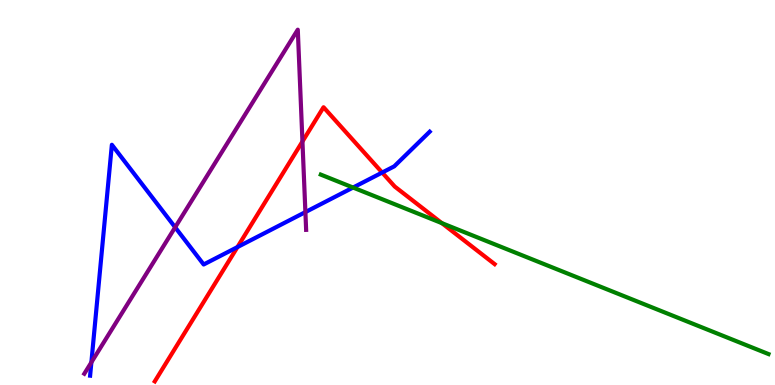[{'lines': ['blue', 'red'], 'intersections': [{'x': 3.06, 'y': 3.58}, {'x': 4.93, 'y': 5.52}]}, {'lines': ['green', 'red'], 'intersections': [{'x': 5.7, 'y': 4.2}]}, {'lines': ['purple', 'red'], 'intersections': [{'x': 3.9, 'y': 6.32}]}, {'lines': ['blue', 'green'], 'intersections': [{'x': 4.56, 'y': 5.13}]}, {'lines': ['blue', 'purple'], 'intersections': [{'x': 1.18, 'y': 0.589}, {'x': 2.26, 'y': 4.1}, {'x': 3.94, 'y': 4.49}]}, {'lines': ['green', 'purple'], 'intersections': []}]